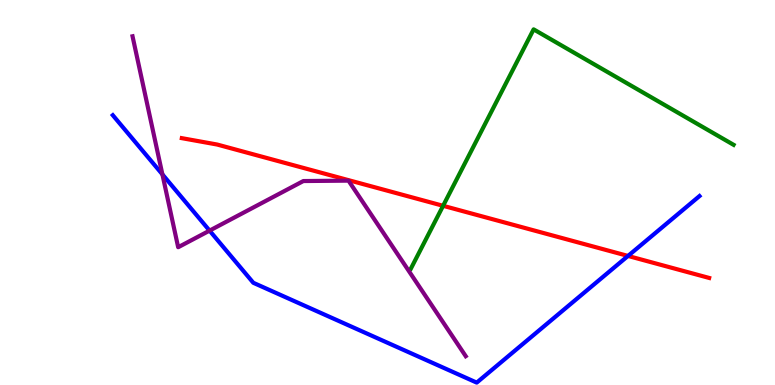[{'lines': ['blue', 'red'], 'intersections': [{'x': 8.1, 'y': 3.35}]}, {'lines': ['green', 'red'], 'intersections': [{'x': 5.72, 'y': 4.65}]}, {'lines': ['purple', 'red'], 'intersections': []}, {'lines': ['blue', 'green'], 'intersections': []}, {'lines': ['blue', 'purple'], 'intersections': [{'x': 2.1, 'y': 5.47}, {'x': 2.7, 'y': 4.01}]}, {'lines': ['green', 'purple'], 'intersections': []}]